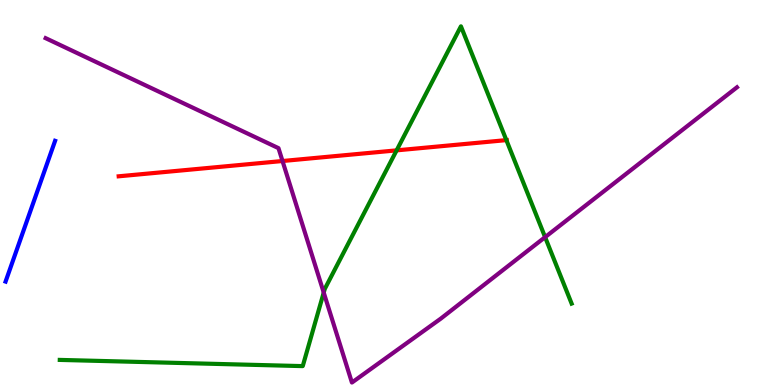[{'lines': ['blue', 'red'], 'intersections': []}, {'lines': ['green', 'red'], 'intersections': [{'x': 5.12, 'y': 6.09}, {'x': 6.53, 'y': 6.36}]}, {'lines': ['purple', 'red'], 'intersections': [{'x': 3.65, 'y': 5.82}]}, {'lines': ['blue', 'green'], 'intersections': []}, {'lines': ['blue', 'purple'], 'intersections': []}, {'lines': ['green', 'purple'], 'intersections': [{'x': 4.18, 'y': 2.4}, {'x': 7.03, 'y': 3.84}]}]